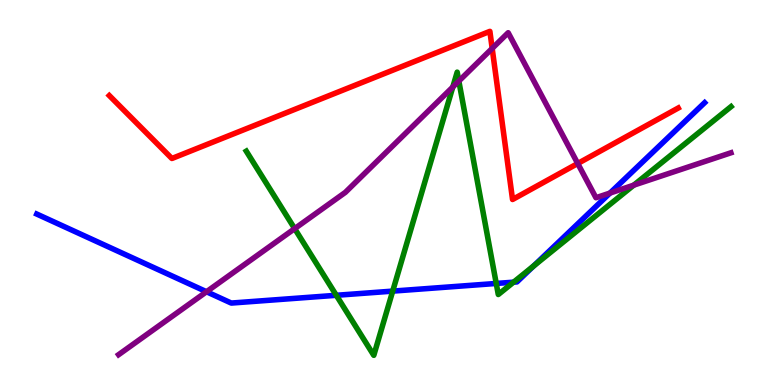[{'lines': ['blue', 'red'], 'intersections': []}, {'lines': ['green', 'red'], 'intersections': []}, {'lines': ['purple', 'red'], 'intersections': [{'x': 6.35, 'y': 8.74}, {'x': 7.45, 'y': 5.75}]}, {'lines': ['blue', 'green'], 'intersections': [{'x': 4.34, 'y': 2.33}, {'x': 5.07, 'y': 2.44}, {'x': 6.4, 'y': 2.64}, {'x': 6.63, 'y': 2.67}, {'x': 6.89, 'y': 3.09}]}, {'lines': ['blue', 'purple'], 'intersections': [{'x': 2.66, 'y': 2.42}, {'x': 7.87, 'y': 4.99}]}, {'lines': ['green', 'purple'], 'intersections': [{'x': 3.8, 'y': 4.06}, {'x': 5.84, 'y': 7.74}, {'x': 5.92, 'y': 7.89}, {'x': 8.18, 'y': 5.19}]}]